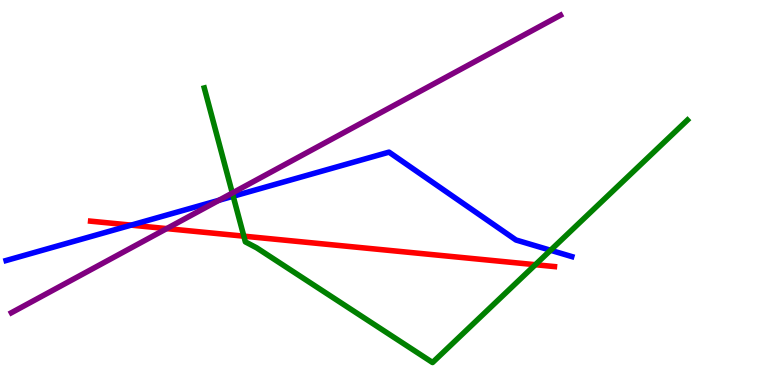[{'lines': ['blue', 'red'], 'intersections': [{'x': 1.69, 'y': 4.15}]}, {'lines': ['green', 'red'], 'intersections': [{'x': 3.15, 'y': 3.87}, {'x': 6.91, 'y': 3.12}]}, {'lines': ['purple', 'red'], 'intersections': [{'x': 2.15, 'y': 4.06}]}, {'lines': ['blue', 'green'], 'intersections': [{'x': 3.01, 'y': 4.9}, {'x': 7.1, 'y': 3.5}]}, {'lines': ['blue', 'purple'], 'intersections': [{'x': 2.83, 'y': 4.8}]}, {'lines': ['green', 'purple'], 'intersections': [{'x': 3.0, 'y': 4.99}]}]